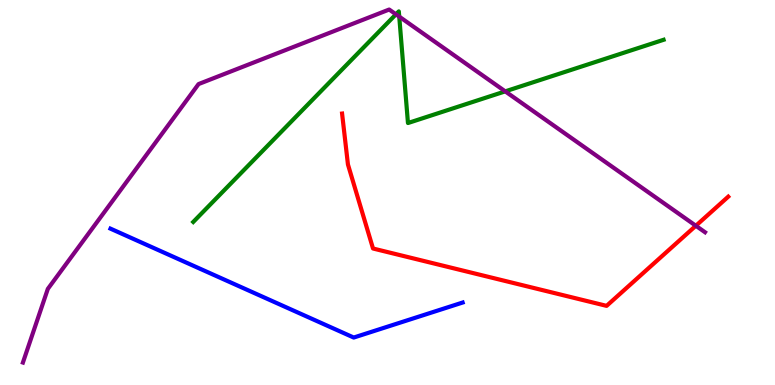[{'lines': ['blue', 'red'], 'intersections': []}, {'lines': ['green', 'red'], 'intersections': []}, {'lines': ['purple', 'red'], 'intersections': [{'x': 8.98, 'y': 4.14}]}, {'lines': ['blue', 'green'], 'intersections': []}, {'lines': ['blue', 'purple'], 'intersections': []}, {'lines': ['green', 'purple'], 'intersections': [{'x': 5.11, 'y': 9.63}, {'x': 5.15, 'y': 9.57}, {'x': 6.52, 'y': 7.63}]}]